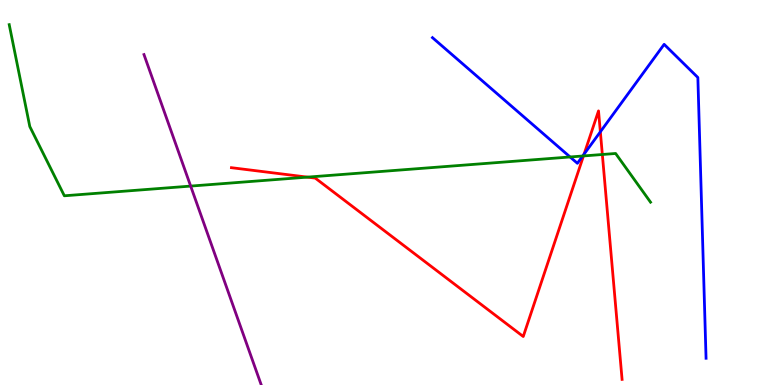[{'lines': ['blue', 'red'], 'intersections': [{'x': 7.54, 'y': 6.0}, {'x': 7.75, 'y': 6.58}]}, {'lines': ['green', 'red'], 'intersections': [{'x': 3.97, 'y': 5.4}, {'x': 7.53, 'y': 5.95}, {'x': 7.77, 'y': 5.99}]}, {'lines': ['purple', 'red'], 'intersections': []}, {'lines': ['blue', 'green'], 'intersections': [{'x': 7.36, 'y': 5.92}, {'x': 7.52, 'y': 5.95}]}, {'lines': ['blue', 'purple'], 'intersections': []}, {'lines': ['green', 'purple'], 'intersections': [{'x': 2.46, 'y': 5.17}]}]